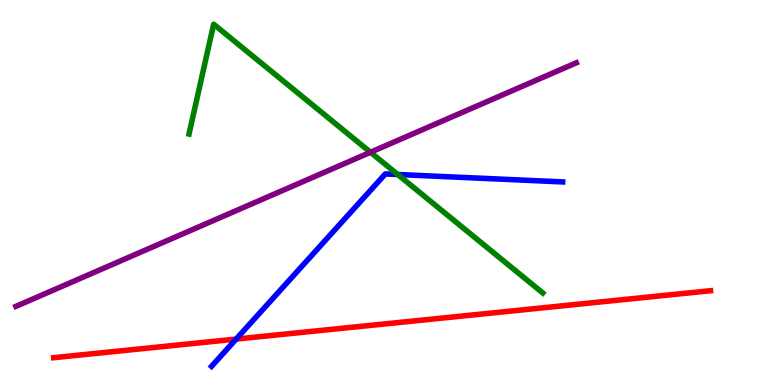[{'lines': ['blue', 'red'], 'intersections': [{'x': 3.05, 'y': 1.19}]}, {'lines': ['green', 'red'], 'intersections': []}, {'lines': ['purple', 'red'], 'intersections': []}, {'lines': ['blue', 'green'], 'intersections': [{'x': 5.13, 'y': 5.47}]}, {'lines': ['blue', 'purple'], 'intersections': []}, {'lines': ['green', 'purple'], 'intersections': [{'x': 4.78, 'y': 6.04}]}]